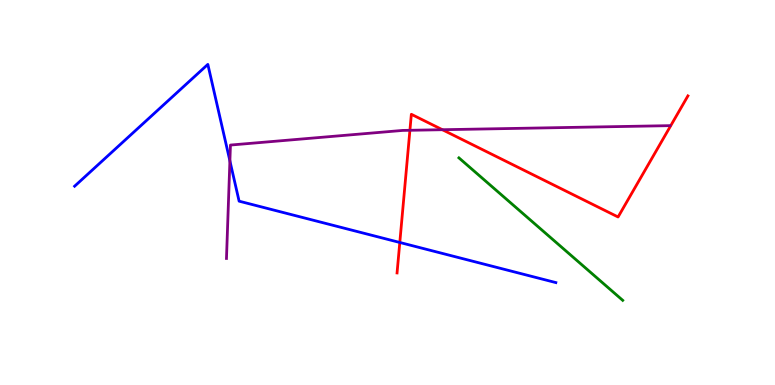[{'lines': ['blue', 'red'], 'intersections': [{'x': 5.16, 'y': 3.7}]}, {'lines': ['green', 'red'], 'intersections': []}, {'lines': ['purple', 'red'], 'intersections': [{'x': 5.29, 'y': 6.62}, {'x': 5.71, 'y': 6.63}]}, {'lines': ['blue', 'green'], 'intersections': []}, {'lines': ['blue', 'purple'], 'intersections': [{'x': 2.97, 'y': 5.82}]}, {'lines': ['green', 'purple'], 'intersections': []}]